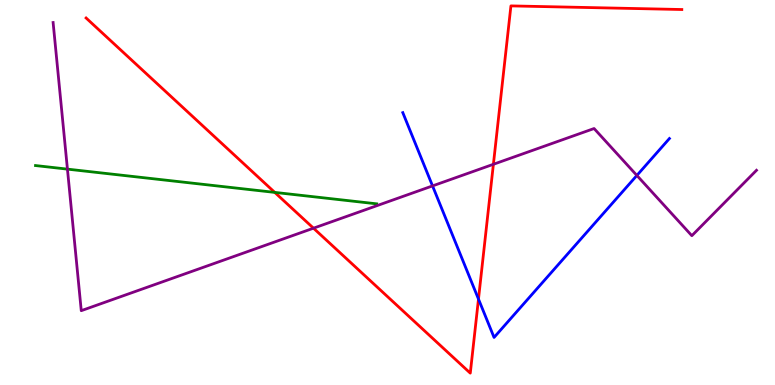[{'lines': ['blue', 'red'], 'intersections': [{'x': 6.17, 'y': 2.23}]}, {'lines': ['green', 'red'], 'intersections': [{'x': 3.55, 'y': 5.0}]}, {'lines': ['purple', 'red'], 'intersections': [{'x': 4.04, 'y': 4.07}, {'x': 6.37, 'y': 5.73}]}, {'lines': ['blue', 'green'], 'intersections': []}, {'lines': ['blue', 'purple'], 'intersections': [{'x': 5.58, 'y': 5.17}, {'x': 8.22, 'y': 5.44}]}, {'lines': ['green', 'purple'], 'intersections': [{'x': 0.87, 'y': 5.61}]}]